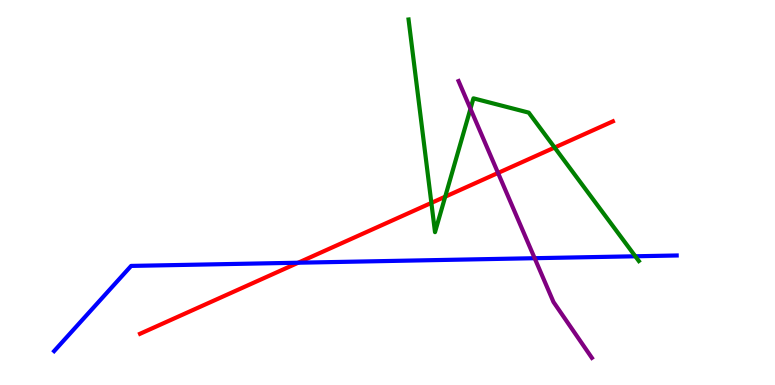[{'lines': ['blue', 'red'], 'intersections': [{'x': 3.85, 'y': 3.18}]}, {'lines': ['green', 'red'], 'intersections': [{'x': 5.57, 'y': 4.73}, {'x': 5.74, 'y': 4.89}, {'x': 7.16, 'y': 6.17}]}, {'lines': ['purple', 'red'], 'intersections': [{'x': 6.43, 'y': 5.51}]}, {'lines': ['blue', 'green'], 'intersections': [{'x': 8.2, 'y': 3.34}]}, {'lines': ['blue', 'purple'], 'intersections': [{'x': 6.9, 'y': 3.29}]}, {'lines': ['green', 'purple'], 'intersections': [{'x': 6.07, 'y': 7.17}]}]